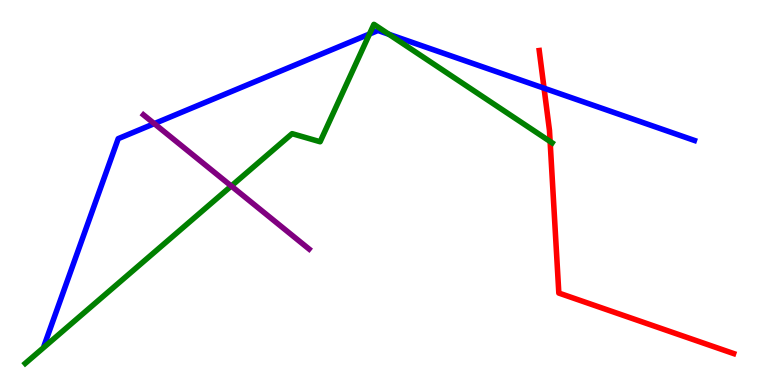[{'lines': ['blue', 'red'], 'intersections': [{'x': 7.02, 'y': 7.71}]}, {'lines': ['green', 'red'], 'intersections': [{'x': 7.1, 'y': 6.33}]}, {'lines': ['purple', 'red'], 'intersections': []}, {'lines': ['blue', 'green'], 'intersections': [{'x': 4.77, 'y': 9.12}, {'x': 5.02, 'y': 9.11}]}, {'lines': ['blue', 'purple'], 'intersections': [{'x': 1.99, 'y': 6.79}]}, {'lines': ['green', 'purple'], 'intersections': [{'x': 2.98, 'y': 5.17}]}]